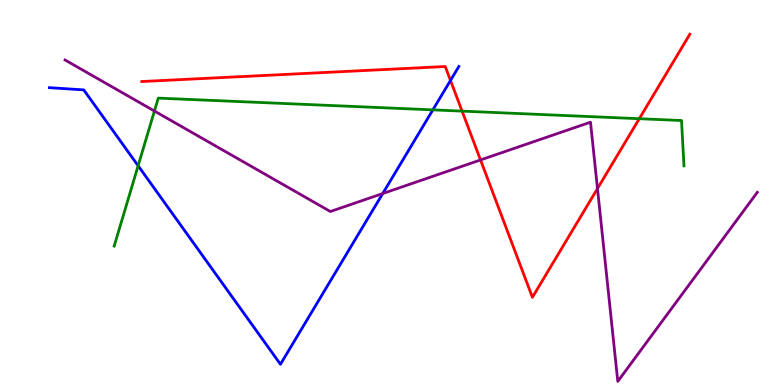[{'lines': ['blue', 'red'], 'intersections': [{'x': 5.81, 'y': 7.91}]}, {'lines': ['green', 'red'], 'intersections': [{'x': 5.96, 'y': 7.11}, {'x': 8.25, 'y': 6.92}]}, {'lines': ['purple', 'red'], 'intersections': [{'x': 6.2, 'y': 5.85}, {'x': 7.71, 'y': 5.1}]}, {'lines': ['blue', 'green'], 'intersections': [{'x': 1.78, 'y': 5.69}, {'x': 5.59, 'y': 7.15}]}, {'lines': ['blue', 'purple'], 'intersections': [{'x': 4.94, 'y': 4.97}]}, {'lines': ['green', 'purple'], 'intersections': [{'x': 1.99, 'y': 7.12}]}]